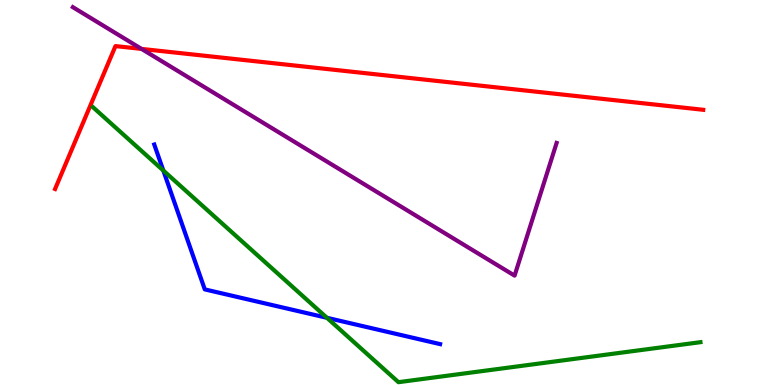[{'lines': ['blue', 'red'], 'intersections': []}, {'lines': ['green', 'red'], 'intersections': []}, {'lines': ['purple', 'red'], 'intersections': [{'x': 1.83, 'y': 8.73}]}, {'lines': ['blue', 'green'], 'intersections': [{'x': 2.11, 'y': 5.57}, {'x': 4.22, 'y': 1.75}]}, {'lines': ['blue', 'purple'], 'intersections': []}, {'lines': ['green', 'purple'], 'intersections': []}]